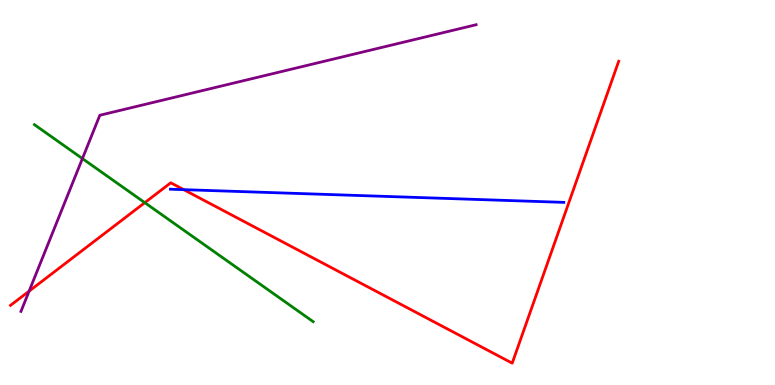[{'lines': ['blue', 'red'], 'intersections': [{'x': 2.37, 'y': 5.07}]}, {'lines': ['green', 'red'], 'intersections': [{'x': 1.87, 'y': 4.74}]}, {'lines': ['purple', 'red'], 'intersections': [{'x': 0.376, 'y': 2.44}]}, {'lines': ['blue', 'green'], 'intersections': []}, {'lines': ['blue', 'purple'], 'intersections': []}, {'lines': ['green', 'purple'], 'intersections': [{'x': 1.06, 'y': 5.88}]}]